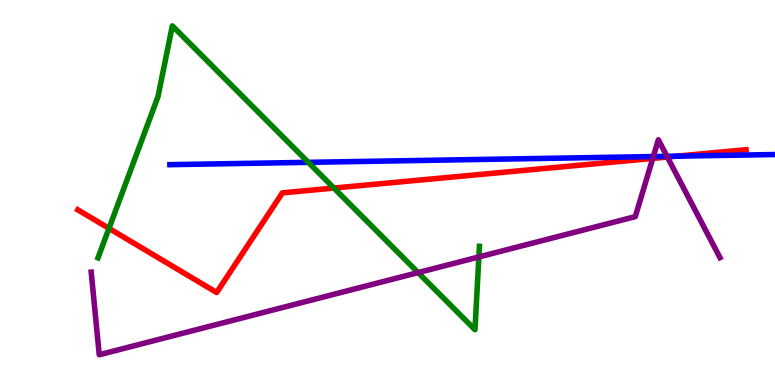[{'lines': ['blue', 'red'], 'intersections': [{'x': 8.73, 'y': 5.94}]}, {'lines': ['green', 'red'], 'intersections': [{'x': 1.41, 'y': 4.07}, {'x': 4.31, 'y': 5.12}]}, {'lines': ['purple', 'red'], 'intersections': [{'x': 8.42, 'y': 5.89}, {'x': 8.61, 'y': 5.92}]}, {'lines': ['blue', 'green'], 'intersections': [{'x': 3.98, 'y': 5.78}]}, {'lines': ['blue', 'purple'], 'intersections': [{'x': 8.43, 'y': 5.93}, {'x': 8.61, 'y': 5.94}]}, {'lines': ['green', 'purple'], 'intersections': [{'x': 5.4, 'y': 2.92}, {'x': 6.18, 'y': 3.33}]}]